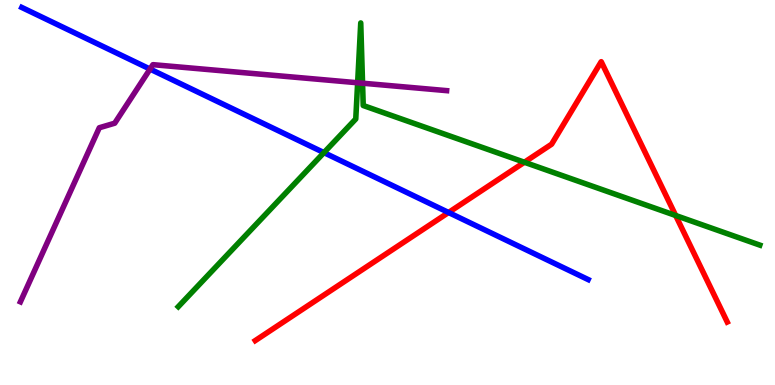[{'lines': ['blue', 'red'], 'intersections': [{'x': 5.79, 'y': 4.48}]}, {'lines': ['green', 'red'], 'intersections': [{'x': 6.77, 'y': 5.79}, {'x': 8.72, 'y': 4.4}]}, {'lines': ['purple', 'red'], 'intersections': []}, {'lines': ['blue', 'green'], 'intersections': [{'x': 4.18, 'y': 6.04}]}, {'lines': ['blue', 'purple'], 'intersections': [{'x': 1.94, 'y': 8.21}]}, {'lines': ['green', 'purple'], 'intersections': [{'x': 4.61, 'y': 7.85}, {'x': 4.68, 'y': 7.84}]}]